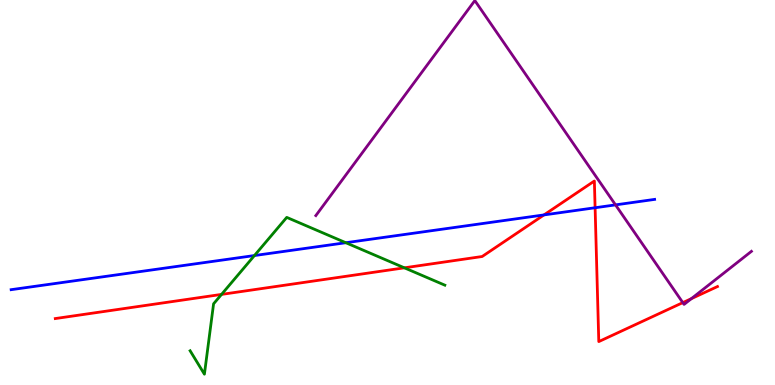[{'lines': ['blue', 'red'], 'intersections': [{'x': 7.02, 'y': 4.42}, {'x': 7.68, 'y': 4.6}]}, {'lines': ['green', 'red'], 'intersections': [{'x': 2.86, 'y': 2.35}, {'x': 5.22, 'y': 3.04}]}, {'lines': ['purple', 'red'], 'intersections': [{'x': 8.81, 'y': 2.14}, {'x': 8.92, 'y': 2.24}]}, {'lines': ['blue', 'green'], 'intersections': [{'x': 3.28, 'y': 3.36}, {'x': 4.46, 'y': 3.7}]}, {'lines': ['blue', 'purple'], 'intersections': [{'x': 7.94, 'y': 4.68}]}, {'lines': ['green', 'purple'], 'intersections': []}]